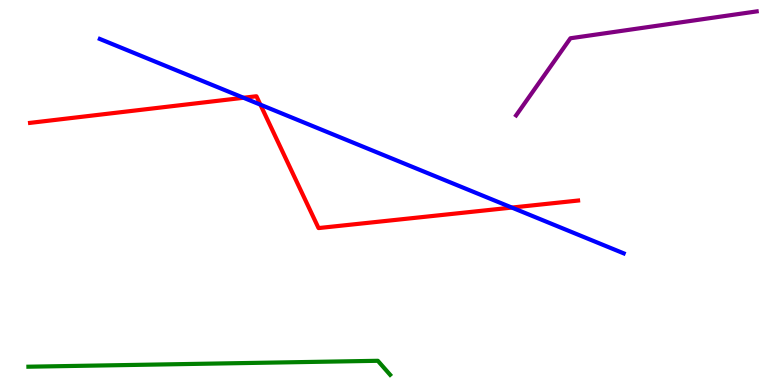[{'lines': ['blue', 'red'], 'intersections': [{'x': 3.14, 'y': 7.46}, {'x': 3.36, 'y': 7.28}, {'x': 6.6, 'y': 4.61}]}, {'lines': ['green', 'red'], 'intersections': []}, {'lines': ['purple', 'red'], 'intersections': []}, {'lines': ['blue', 'green'], 'intersections': []}, {'lines': ['blue', 'purple'], 'intersections': []}, {'lines': ['green', 'purple'], 'intersections': []}]